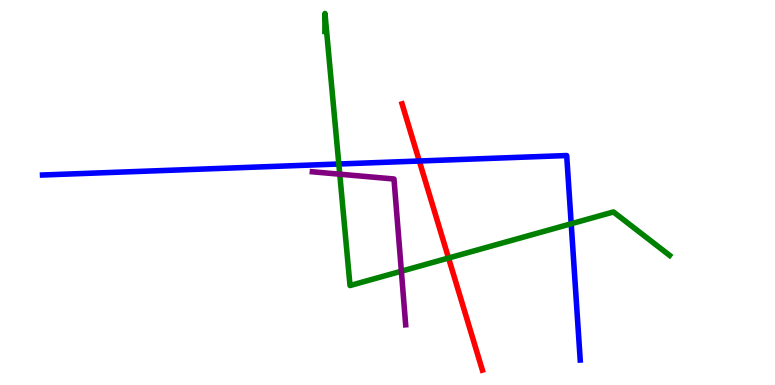[{'lines': ['blue', 'red'], 'intersections': [{'x': 5.41, 'y': 5.82}]}, {'lines': ['green', 'red'], 'intersections': [{'x': 5.79, 'y': 3.3}]}, {'lines': ['purple', 'red'], 'intersections': []}, {'lines': ['blue', 'green'], 'intersections': [{'x': 4.37, 'y': 5.74}, {'x': 7.37, 'y': 4.19}]}, {'lines': ['blue', 'purple'], 'intersections': []}, {'lines': ['green', 'purple'], 'intersections': [{'x': 4.38, 'y': 5.48}, {'x': 5.18, 'y': 2.96}]}]